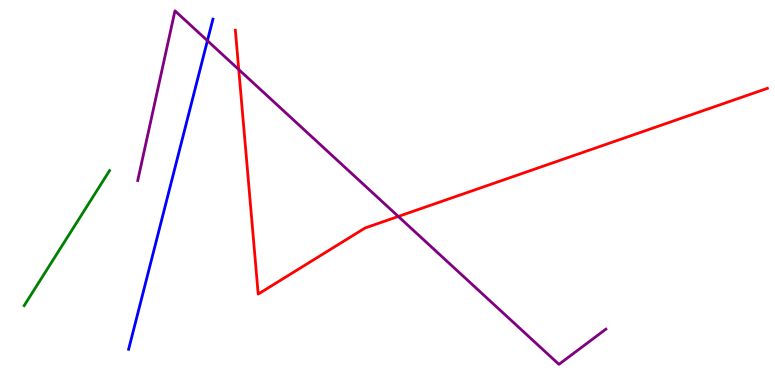[{'lines': ['blue', 'red'], 'intersections': []}, {'lines': ['green', 'red'], 'intersections': []}, {'lines': ['purple', 'red'], 'intersections': [{'x': 3.08, 'y': 8.19}, {'x': 5.14, 'y': 4.38}]}, {'lines': ['blue', 'green'], 'intersections': []}, {'lines': ['blue', 'purple'], 'intersections': [{'x': 2.68, 'y': 8.94}]}, {'lines': ['green', 'purple'], 'intersections': []}]